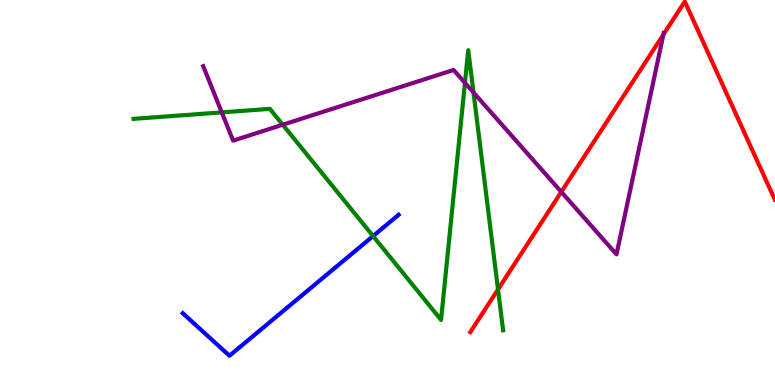[{'lines': ['blue', 'red'], 'intersections': []}, {'lines': ['green', 'red'], 'intersections': [{'x': 6.43, 'y': 2.48}]}, {'lines': ['purple', 'red'], 'intersections': [{'x': 7.24, 'y': 5.02}, {'x': 8.56, 'y': 9.1}]}, {'lines': ['blue', 'green'], 'intersections': [{'x': 4.81, 'y': 3.87}]}, {'lines': ['blue', 'purple'], 'intersections': []}, {'lines': ['green', 'purple'], 'intersections': [{'x': 2.86, 'y': 7.08}, {'x': 3.65, 'y': 6.76}, {'x': 6.0, 'y': 7.85}, {'x': 6.11, 'y': 7.6}]}]